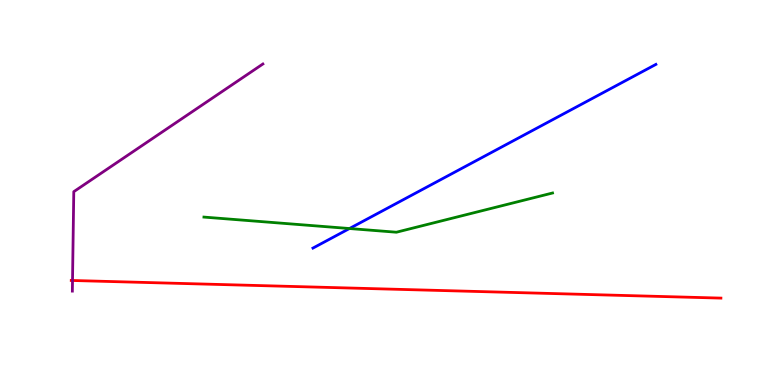[{'lines': ['blue', 'red'], 'intersections': []}, {'lines': ['green', 'red'], 'intersections': []}, {'lines': ['purple', 'red'], 'intersections': [{'x': 0.936, 'y': 2.71}]}, {'lines': ['blue', 'green'], 'intersections': [{'x': 4.51, 'y': 4.06}]}, {'lines': ['blue', 'purple'], 'intersections': []}, {'lines': ['green', 'purple'], 'intersections': []}]